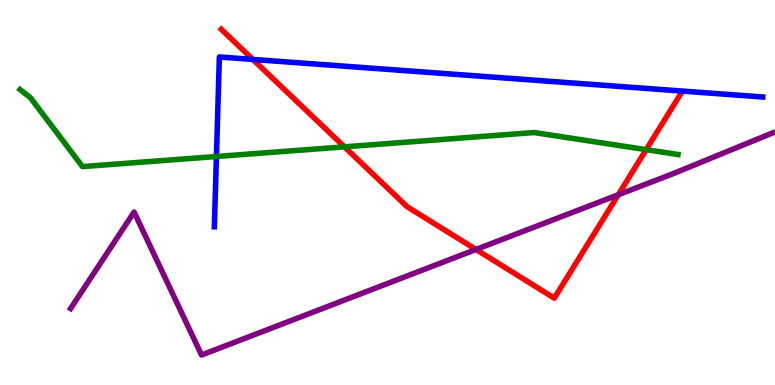[{'lines': ['blue', 'red'], 'intersections': [{'x': 3.26, 'y': 8.46}]}, {'lines': ['green', 'red'], 'intersections': [{'x': 4.44, 'y': 6.19}, {'x': 8.34, 'y': 6.11}]}, {'lines': ['purple', 'red'], 'intersections': [{'x': 6.14, 'y': 3.52}, {'x': 7.98, 'y': 4.94}]}, {'lines': ['blue', 'green'], 'intersections': [{'x': 2.79, 'y': 5.93}]}, {'lines': ['blue', 'purple'], 'intersections': []}, {'lines': ['green', 'purple'], 'intersections': []}]